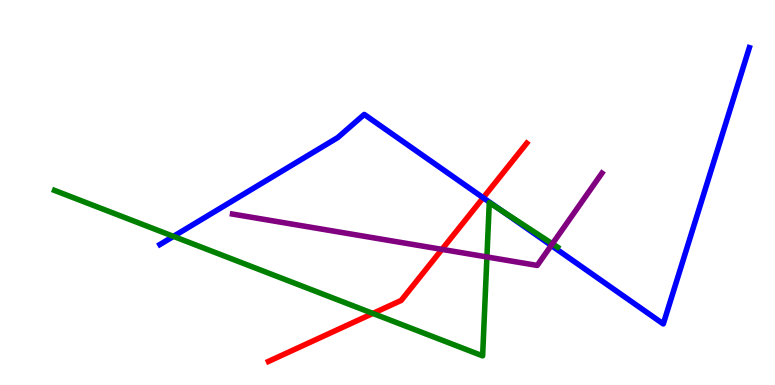[{'lines': ['blue', 'red'], 'intersections': [{'x': 6.23, 'y': 4.86}]}, {'lines': ['green', 'red'], 'intersections': [{'x': 4.81, 'y': 1.86}]}, {'lines': ['purple', 'red'], 'intersections': [{'x': 5.7, 'y': 3.52}]}, {'lines': ['blue', 'green'], 'intersections': [{'x': 2.24, 'y': 3.86}, {'x': 6.46, 'y': 4.54}]}, {'lines': ['blue', 'purple'], 'intersections': [{'x': 7.11, 'y': 3.63}]}, {'lines': ['green', 'purple'], 'intersections': [{'x': 6.28, 'y': 3.33}, {'x': 7.13, 'y': 3.67}]}]